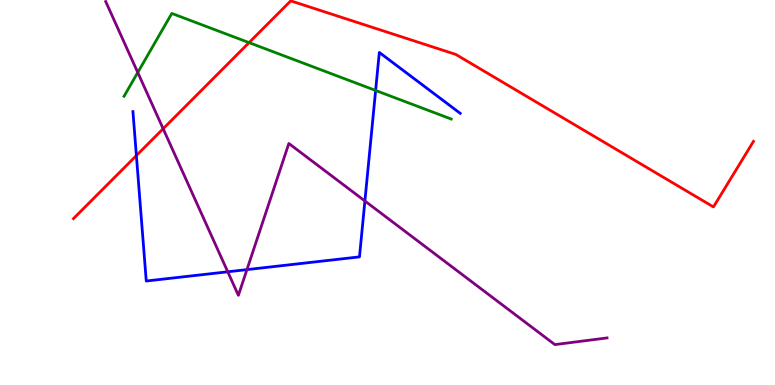[{'lines': ['blue', 'red'], 'intersections': [{'x': 1.76, 'y': 5.96}]}, {'lines': ['green', 'red'], 'intersections': [{'x': 3.21, 'y': 8.89}]}, {'lines': ['purple', 'red'], 'intersections': [{'x': 2.11, 'y': 6.66}]}, {'lines': ['blue', 'green'], 'intersections': [{'x': 4.85, 'y': 7.65}]}, {'lines': ['blue', 'purple'], 'intersections': [{'x': 2.94, 'y': 2.94}, {'x': 3.19, 'y': 3.0}, {'x': 4.71, 'y': 4.78}]}, {'lines': ['green', 'purple'], 'intersections': [{'x': 1.78, 'y': 8.12}]}]